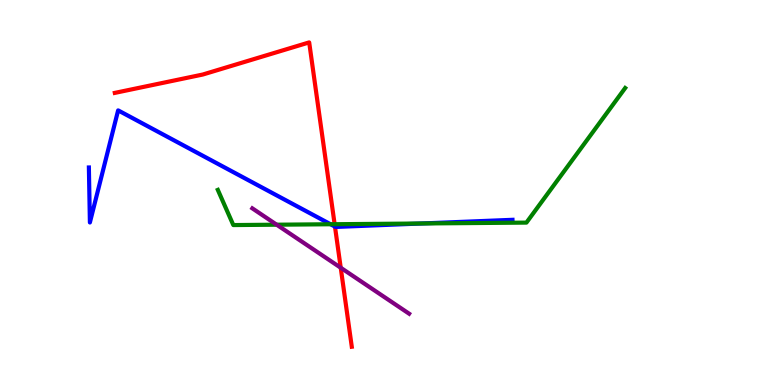[{'lines': ['blue', 'red'], 'intersections': [{'x': 4.32, 'y': 4.11}]}, {'lines': ['green', 'red'], 'intersections': [{'x': 4.32, 'y': 4.18}]}, {'lines': ['purple', 'red'], 'intersections': [{'x': 4.4, 'y': 3.05}]}, {'lines': ['blue', 'green'], 'intersections': [{'x': 4.27, 'y': 4.18}, {'x': 5.44, 'y': 4.2}]}, {'lines': ['blue', 'purple'], 'intersections': []}, {'lines': ['green', 'purple'], 'intersections': [{'x': 3.57, 'y': 4.16}]}]